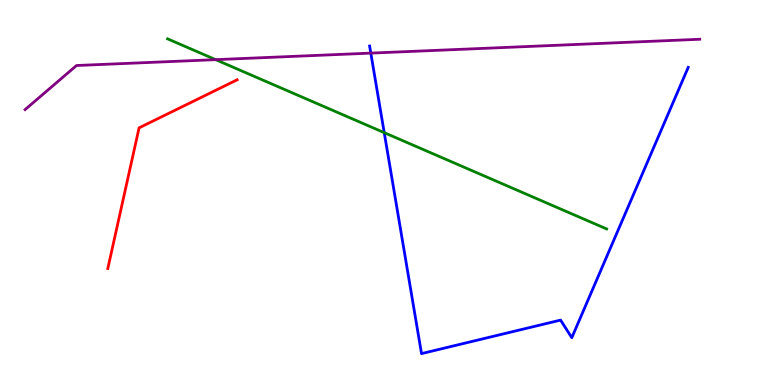[{'lines': ['blue', 'red'], 'intersections': []}, {'lines': ['green', 'red'], 'intersections': []}, {'lines': ['purple', 'red'], 'intersections': []}, {'lines': ['blue', 'green'], 'intersections': [{'x': 4.96, 'y': 6.55}]}, {'lines': ['blue', 'purple'], 'intersections': [{'x': 4.78, 'y': 8.62}]}, {'lines': ['green', 'purple'], 'intersections': [{'x': 2.78, 'y': 8.45}]}]